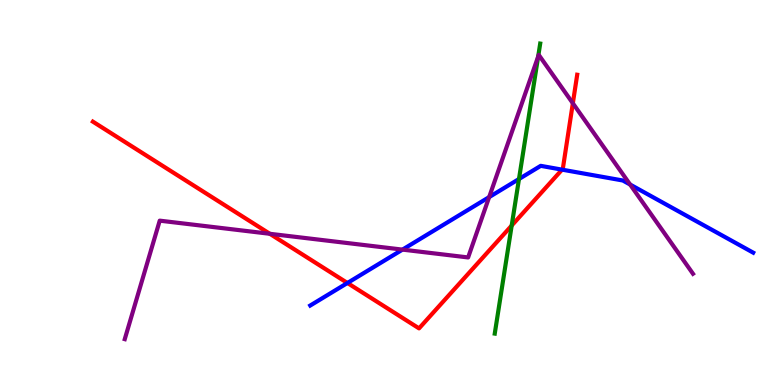[{'lines': ['blue', 'red'], 'intersections': [{'x': 4.48, 'y': 2.65}, {'x': 7.25, 'y': 5.59}]}, {'lines': ['green', 'red'], 'intersections': [{'x': 6.6, 'y': 4.14}]}, {'lines': ['purple', 'red'], 'intersections': [{'x': 3.48, 'y': 3.93}, {'x': 7.39, 'y': 7.32}]}, {'lines': ['blue', 'green'], 'intersections': [{'x': 6.7, 'y': 5.35}]}, {'lines': ['blue', 'purple'], 'intersections': [{'x': 5.19, 'y': 3.52}, {'x': 6.31, 'y': 4.88}, {'x': 8.13, 'y': 5.21}]}, {'lines': ['green', 'purple'], 'intersections': [{'x': 6.94, 'y': 8.53}]}]